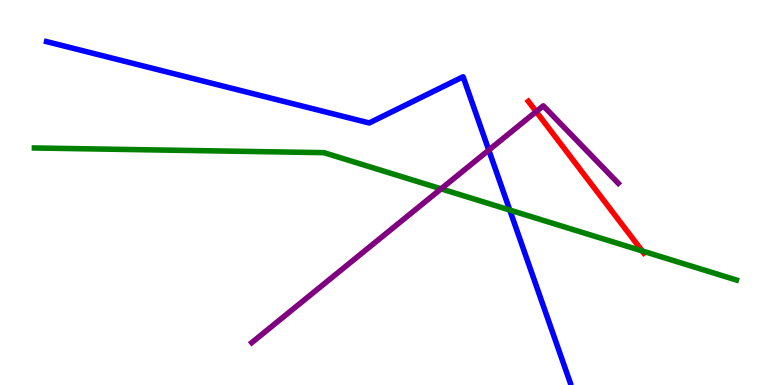[{'lines': ['blue', 'red'], 'intersections': []}, {'lines': ['green', 'red'], 'intersections': [{'x': 8.29, 'y': 3.48}]}, {'lines': ['purple', 'red'], 'intersections': [{'x': 6.92, 'y': 7.1}]}, {'lines': ['blue', 'green'], 'intersections': [{'x': 6.58, 'y': 4.54}]}, {'lines': ['blue', 'purple'], 'intersections': [{'x': 6.31, 'y': 6.1}]}, {'lines': ['green', 'purple'], 'intersections': [{'x': 5.69, 'y': 5.1}]}]